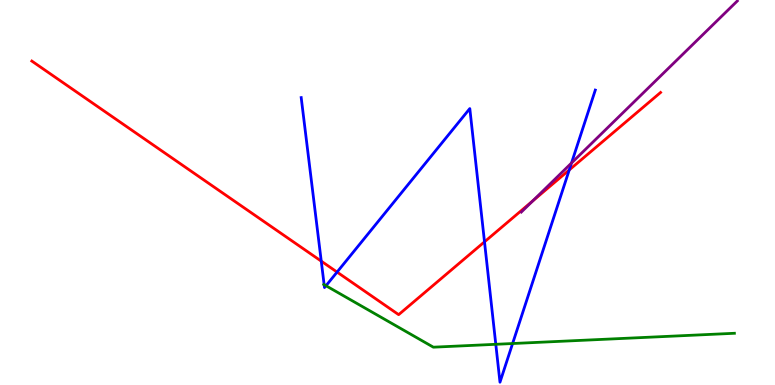[{'lines': ['blue', 'red'], 'intersections': [{'x': 4.15, 'y': 3.22}, {'x': 4.35, 'y': 2.93}, {'x': 6.25, 'y': 3.72}, {'x': 7.35, 'y': 5.59}]}, {'lines': ['green', 'red'], 'intersections': []}, {'lines': ['purple', 'red'], 'intersections': [{'x': 6.87, 'y': 4.78}]}, {'lines': ['blue', 'green'], 'intersections': [{'x': 4.18, 'y': 2.61}, {'x': 4.21, 'y': 2.58}, {'x': 6.4, 'y': 1.06}, {'x': 6.61, 'y': 1.08}]}, {'lines': ['blue', 'purple'], 'intersections': [{'x': 7.37, 'y': 5.77}]}, {'lines': ['green', 'purple'], 'intersections': []}]